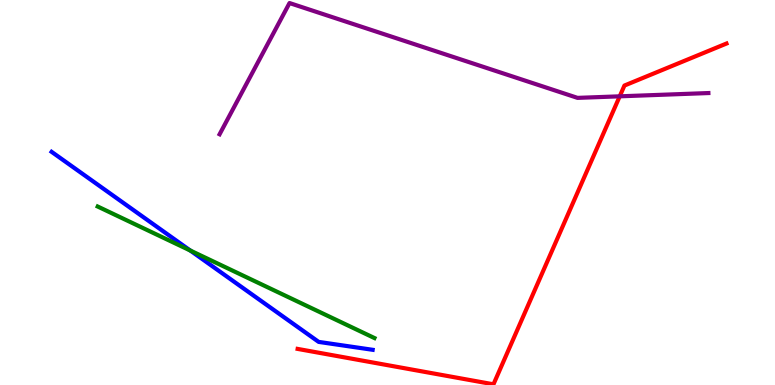[{'lines': ['blue', 'red'], 'intersections': []}, {'lines': ['green', 'red'], 'intersections': []}, {'lines': ['purple', 'red'], 'intersections': [{'x': 8.0, 'y': 7.5}]}, {'lines': ['blue', 'green'], 'intersections': [{'x': 2.45, 'y': 3.49}]}, {'lines': ['blue', 'purple'], 'intersections': []}, {'lines': ['green', 'purple'], 'intersections': []}]